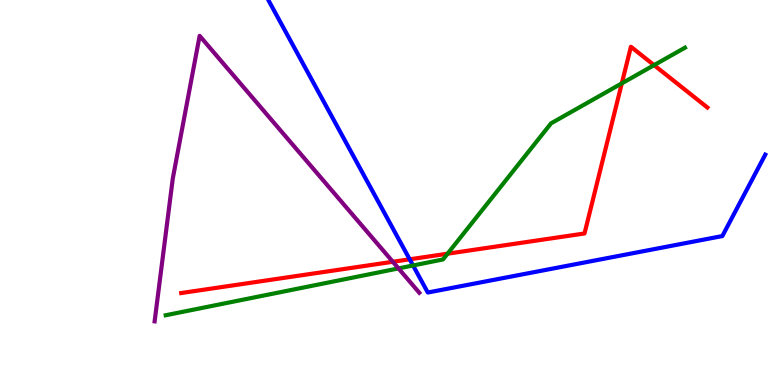[{'lines': ['blue', 'red'], 'intersections': [{'x': 5.29, 'y': 3.26}]}, {'lines': ['green', 'red'], 'intersections': [{'x': 5.78, 'y': 3.41}, {'x': 8.02, 'y': 7.83}, {'x': 8.44, 'y': 8.31}]}, {'lines': ['purple', 'red'], 'intersections': [{'x': 5.07, 'y': 3.2}]}, {'lines': ['blue', 'green'], 'intersections': [{'x': 5.33, 'y': 3.1}]}, {'lines': ['blue', 'purple'], 'intersections': []}, {'lines': ['green', 'purple'], 'intersections': [{'x': 5.14, 'y': 3.03}]}]